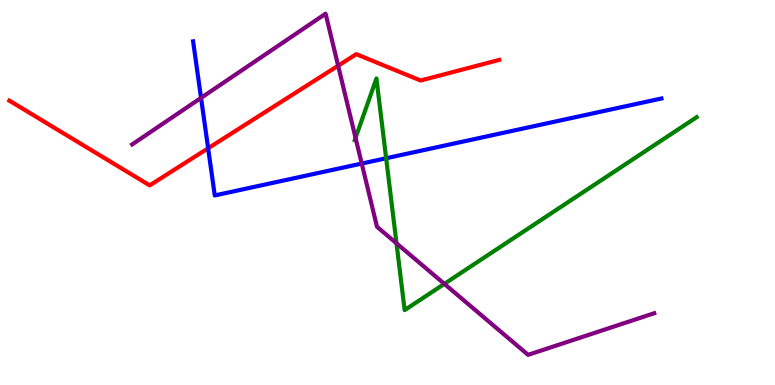[{'lines': ['blue', 'red'], 'intersections': [{'x': 2.69, 'y': 6.15}]}, {'lines': ['green', 'red'], 'intersections': []}, {'lines': ['purple', 'red'], 'intersections': [{'x': 4.36, 'y': 8.29}]}, {'lines': ['blue', 'green'], 'intersections': [{'x': 4.98, 'y': 5.89}]}, {'lines': ['blue', 'purple'], 'intersections': [{'x': 2.59, 'y': 7.46}, {'x': 4.67, 'y': 5.75}]}, {'lines': ['green', 'purple'], 'intersections': [{'x': 4.59, 'y': 6.42}, {'x': 5.12, 'y': 3.68}, {'x': 5.73, 'y': 2.63}]}]